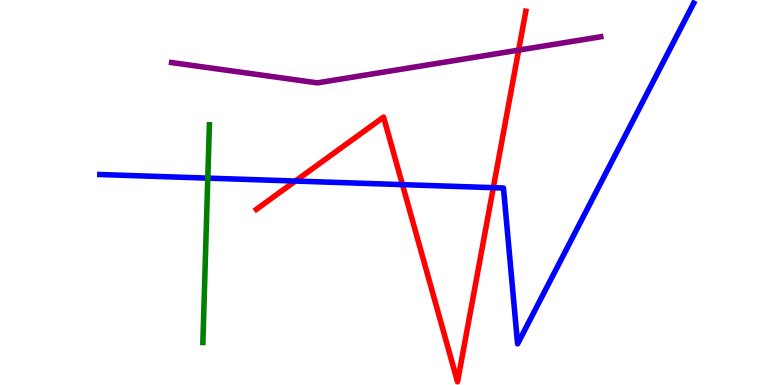[{'lines': ['blue', 'red'], 'intersections': [{'x': 3.81, 'y': 5.3}, {'x': 5.19, 'y': 5.2}, {'x': 6.37, 'y': 5.13}]}, {'lines': ['green', 'red'], 'intersections': []}, {'lines': ['purple', 'red'], 'intersections': [{'x': 6.69, 'y': 8.7}]}, {'lines': ['blue', 'green'], 'intersections': [{'x': 2.68, 'y': 5.37}]}, {'lines': ['blue', 'purple'], 'intersections': []}, {'lines': ['green', 'purple'], 'intersections': []}]